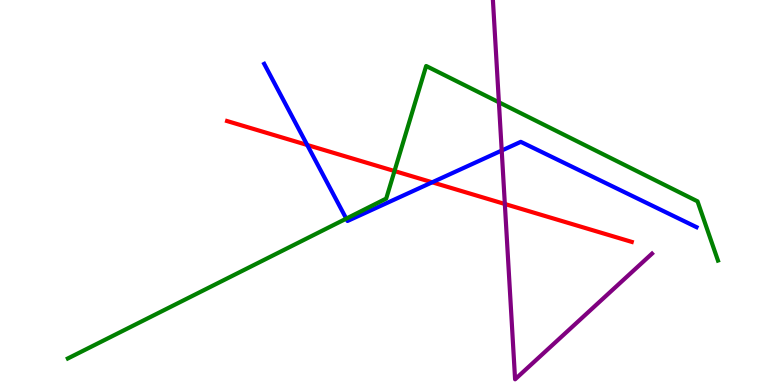[{'lines': ['blue', 'red'], 'intersections': [{'x': 3.96, 'y': 6.23}, {'x': 5.58, 'y': 5.27}]}, {'lines': ['green', 'red'], 'intersections': [{'x': 5.09, 'y': 5.56}]}, {'lines': ['purple', 'red'], 'intersections': [{'x': 6.51, 'y': 4.7}]}, {'lines': ['blue', 'green'], 'intersections': [{'x': 4.47, 'y': 4.32}]}, {'lines': ['blue', 'purple'], 'intersections': [{'x': 6.47, 'y': 6.09}]}, {'lines': ['green', 'purple'], 'intersections': [{'x': 6.44, 'y': 7.34}]}]